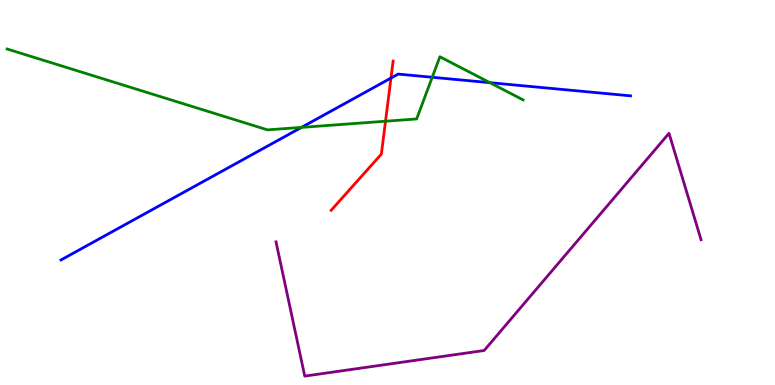[{'lines': ['blue', 'red'], 'intersections': [{'x': 5.04, 'y': 7.97}]}, {'lines': ['green', 'red'], 'intersections': [{'x': 4.97, 'y': 6.85}]}, {'lines': ['purple', 'red'], 'intersections': []}, {'lines': ['blue', 'green'], 'intersections': [{'x': 3.89, 'y': 6.69}, {'x': 5.58, 'y': 7.99}, {'x': 6.32, 'y': 7.85}]}, {'lines': ['blue', 'purple'], 'intersections': []}, {'lines': ['green', 'purple'], 'intersections': []}]